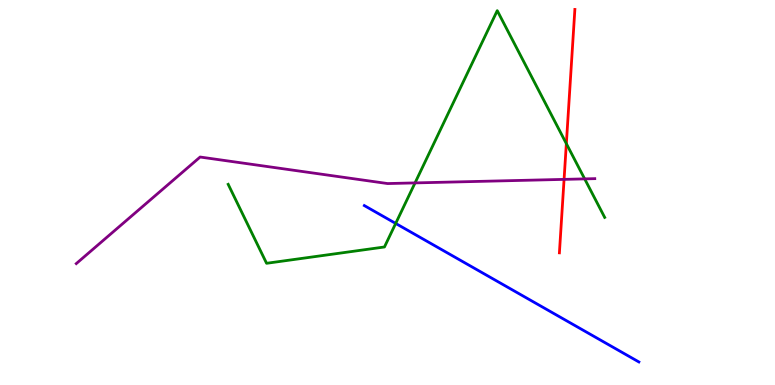[{'lines': ['blue', 'red'], 'intersections': []}, {'lines': ['green', 'red'], 'intersections': [{'x': 7.31, 'y': 6.27}]}, {'lines': ['purple', 'red'], 'intersections': [{'x': 7.28, 'y': 5.34}]}, {'lines': ['blue', 'green'], 'intersections': [{'x': 5.11, 'y': 4.2}]}, {'lines': ['blue', 'purple'], 'intersections': []}, {'lines': ['green', 'purple'], 'intersections': [{'x': 5.36, 'y': 5.25}, {'x': 7.54, 'y': 5.35}]}]